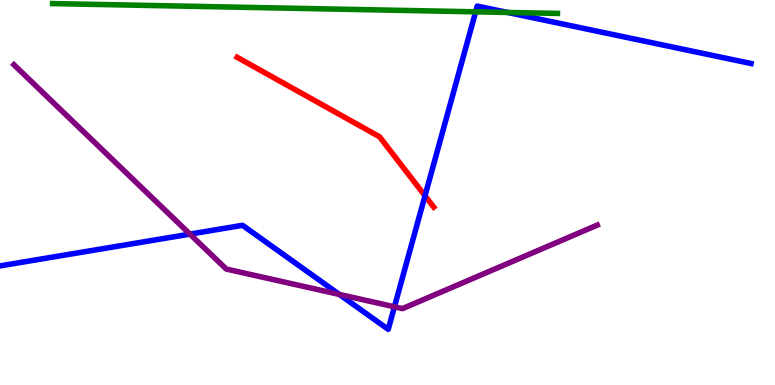[{'lines': ['blue', 'red'], 'intersections': [{'x': 5.48, 'y': 4.91}]}, {'lines': ['green', 'red'], 'intersections': []}, {'lines': ['purple', 'red'], 'intersections': []}, {'lines': ['blue', 'green'], 'intersections': [{'x': 6.14, 'y': 9.69}, {'x': 6.55, 'y': 9.68}]}, {'lines': ['blue', 'purple'], 'intersections': [{'x': 2.45, 'y': 3.92}, {'x': 4.38, 'y': 2.35}, {'x': 5.09, 'y': 2.03}]}, {'lines': ['green', 'purple'], 'intersections': []}]